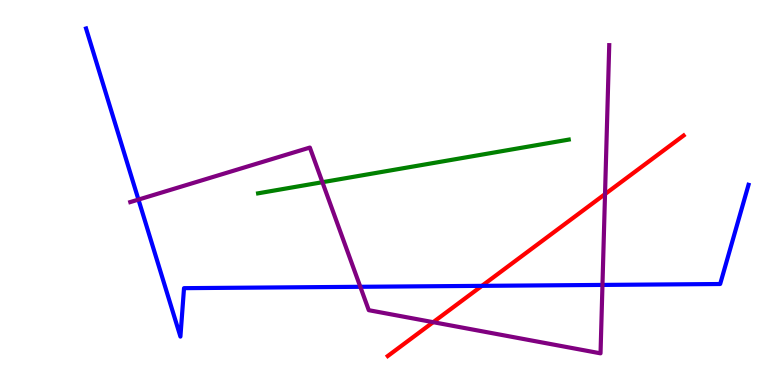[{'lines': ['blue', 'red'], 'intersections': [{'x': 6.22, 'y': 2.58}]}, {'lines': ['green', 'red'], 'intersections': []}, {'lines': ['purple', 'red'], 'intersections': [{'x': 5.59, 'y': 1.63}, {'x': 7.81, 'y': 4.96}]}, {'lines': ['blue', 'green'], 'intersections': []}, {'lines': ['blue', 'purple'], 'intersections': [{'x': 1.79, 'y': 4.82}, {'x': 4.65, 'y': 2.55}, {'x': 7.77, 'y': 2.6}]}, {'lines': ['green', 'purple'], 'intersections': [{'x': 4.16, 'y': 5.27}]}]